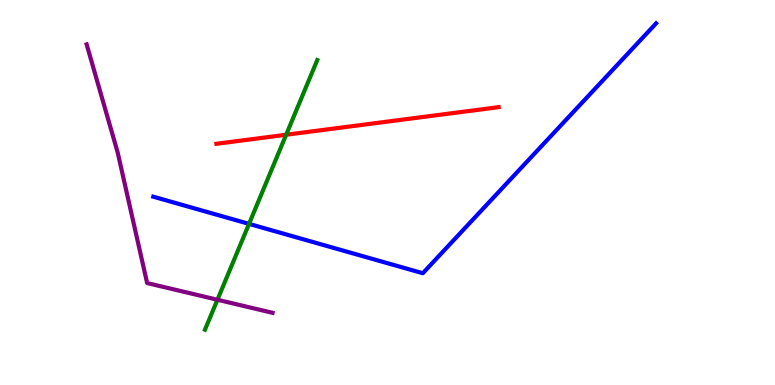[{'lines': ['blue', 'red'], 'intersections': []}, {'lines': ['green', 'red'], 'intersections': [{'x': 3.69, 'y': 6.5}]}, {'lines': ['purple', 'red'], 'intersections': []}, {'lines': ['blue', 'green'], 'intersections': [{'x': 3.21, 'y': 4.18}]}, {'lines': ['blue', 'purple'], 'intersections': []}, {'lines': ['green', 'purple'], 'intersections': [{'x': 2.81, 'y': 2.21}]}]